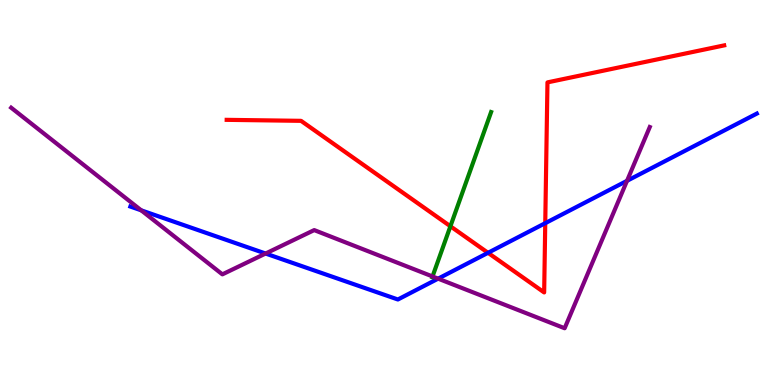[{'lines': ['blue', 'red'], 'intersections': [{'x': 6.3, 'y': 3.43}, {'x': 7.04, 'y': 4.2}]}, {'lines': ['green', 'red'], 'intersections': [{'x': 5.81, 'y': 4.12}]}, {'lines': ['purple', 'red'], 'intersections': []}, {'lines': ['blue', 'green'], 'intersections': []}, {'lines': ['blue', 'purple'], 'intersections': [{'x': 1.82, 'y': 4.54}, {'x': 3.43, 'y': 3.41}, {'x': 5.65, 'y': 2.76}, {'x': 8.09, 'y': 5.3}]}, {'lines': ['green', 'purple'], 'intersections': [{'x': 5.58, 'y': 2.82}]}]